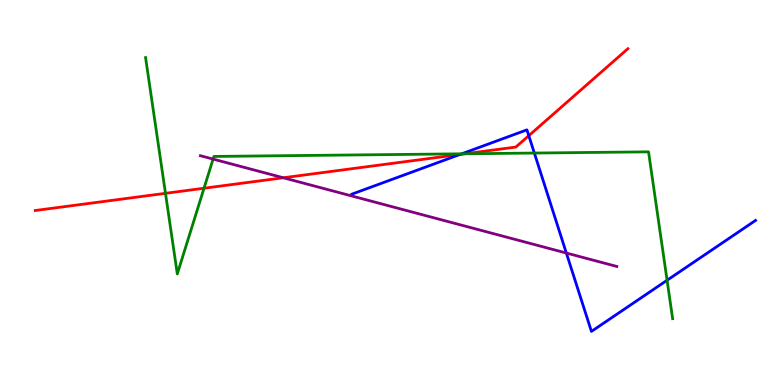[{'lines': ['blue', 'red'], 'intersections': [{'x': 5.94, 'y': 5.99}, {'x': 6.82, 'y': 6.48}]}, {'lines': ['green', 'red'], 'intersections': [{'x': 2.14, 'y': 4.98}, {'x': 2.63, 'y': 5.11}, {'x': 6.0, 'y': 6.01}]}, {'lines': ['purple', 'red'], 'intersections': [{'x': 3.66, 'y': 5.38}]}, {'lines': ['blue', 'green'], 'intersections': [{'x': 5.96, 'y': 6.0}, {'x': 6.89, 'y': 6.02}, {'x': 8.61, 'y': 2.72}]}, {'lines': ['blue', 'purple'], 'intersections': [{'x': 7.31, 'y': 3.43}]}, {'lines': ['green', 'purple'], 'intersections': [{'x': 2.75, 'y': 5.87}]}]